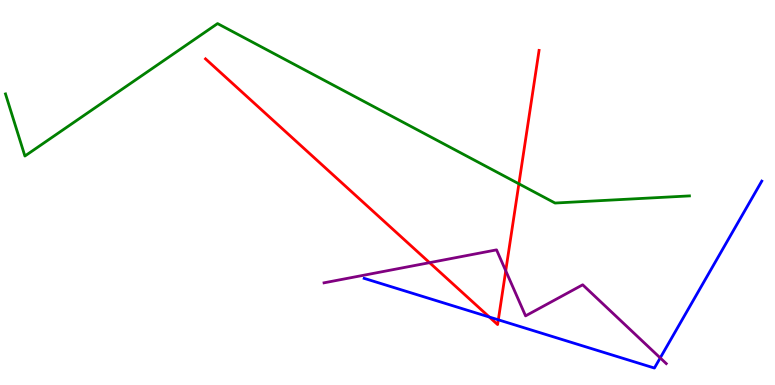[{'lines': ['blue', 'red'], 'intersections': [{'x': 6.31, 'y': 1.77}, {'x': 6.43, 'y': 1.69}]}, {'lines': ['green', 'red'], 'intersections': [{'x': 6.7, 'y': 5.23}]}, {'lines': ['purple', 'red'], 'intersections': [{'x': 5.54, 'y': 3.18}, {'x': 6.53, 'y': 2.97}]}, {'lines': ['blue', 'green'], 'intersections': []}, {'lines': ['blue', 'purple'], 'intersections': [{'x': 8.52, 'y': 0.704}]}, {'lines': ['green', 'purple'], 'intersections': []}]